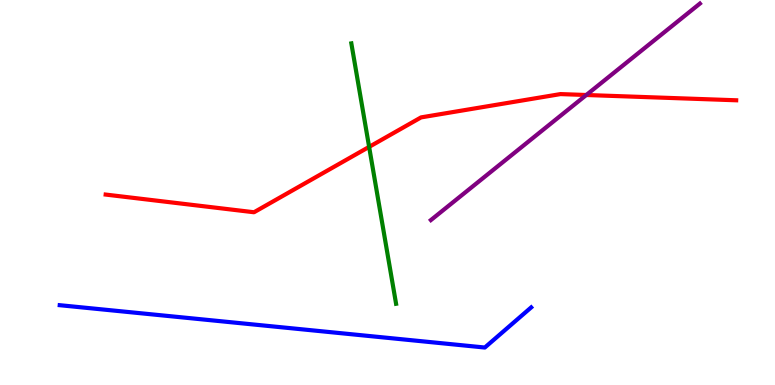[{'lines': ['blue', 'red'], 'intersections': []}, {'lines': ['green', 'red'], 'intersections': [{'x': 4.76, 'y': 6.18}]}, {'lines': ['purple', 'red'], 'intersections': [{'x': 7.57, 'y': 7.53}]}, {'lines': ['blue', 'green'], 'intersections': []}, {'lines': ['blue', 'purple'], 'intersections': []}, {'lines': ['green', 'purple'], 'intersections': []}]